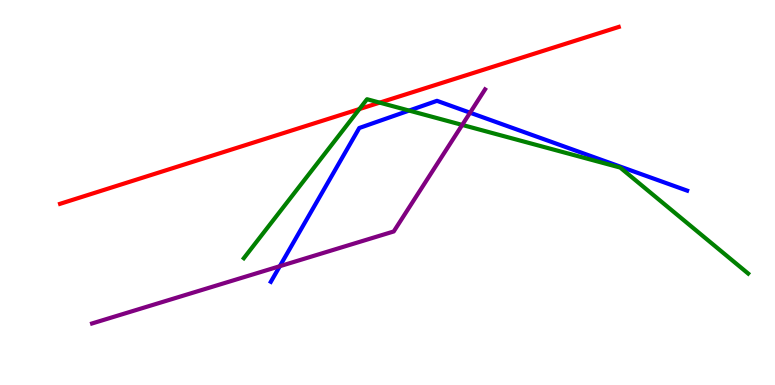[{'lines': ['blue', 'red'], 'intersections': []}, {'lines': ['green', 'red'], 'intersections': [{'x': 4.64, 'y': 7.17}, {'x': 4.9, 'y': 7.33}]}, {'lines': ['purple', 'red'], 'intersections': []}, {'lines': ['blue', 'green'], 'intersections': [{'x': 5.28, 'y': 7.13}]}, {'lines': ['blue', 'purple'], 'intersections': [{'x': 3.61, 'y': 3.09}, {'x': 6.07, 'y': 7.07}]}, {'lines': ['green', 'purple'], 'intersections': [{'x': 5.96, 'y': 6.76}]}]